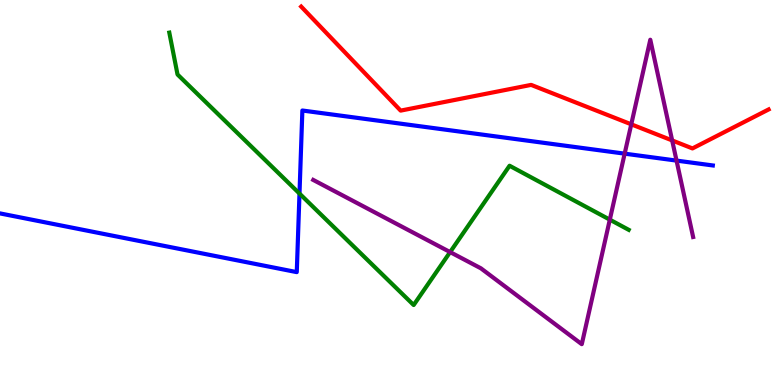[{'lines': ['blue', 'red'], 'intersections': []}, {'lines': ['green', 'red'], 'intersections': []}, {'lines': ['purple', 'red'], 'intersections': [{'x': 8.15, 'y': 6.77}, {'x': 8.67, 'y': 6.35}]}, {'lines': ['blue', 'green'], 'intersections': [{'x': 3.86, 'y': 4.97}]}, {'lines': ['blue', 'purple'], 'intersections': [{'x': 8.06, 'y': 6.01}, {'x': 8.73, 'y': 5.83}]}, {'lines': ['green', 'purple'], 'intersections': [{'x': 5.81, 'y': 3.45}, {'x': 7.87, 'y': 4.29}]}]